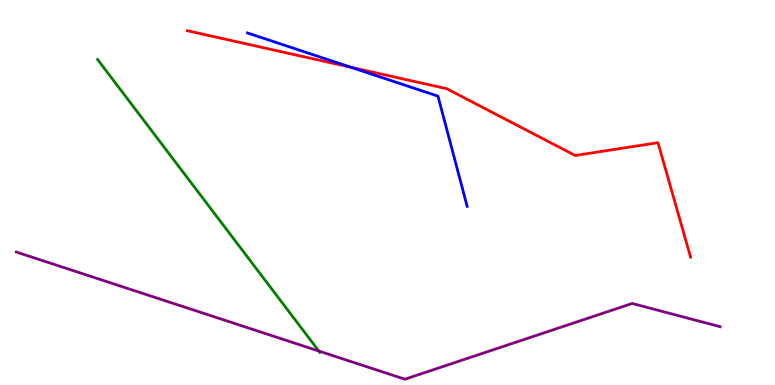[{'lines': ['blue', 'red'], 'intersections': [{'x': 4.53, 'y': 8.25}]}, {'lines': ['green', 'red'], 'intersections': []}, {'lines': ['purple', 'red'], 'intersections': []}, {'lines': ['blue', 'green'], 'intersections': []}, {'lines': ['blue', 'purple'], 'intersections': []}, {'lines': ['green', 'purple'], 'intersections': [{'x': 4.11, 'y': 0.882}]}]